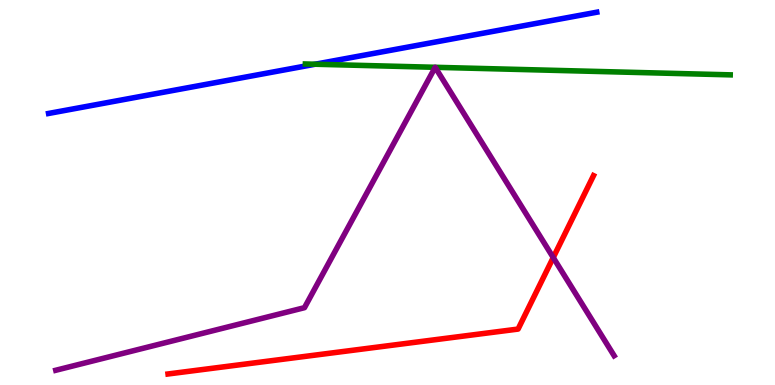[{'lines': ['blue', 'red'], 'intersections': []}, {'lines': ['green', 'red'], 'intersections': []}, {'lines': ['purple', 'red'], 'intersections': [{'x': 7.14, 'y': 3.31}]}, {'lines': ['blue', 'green'], 'intersections': [{'x': 4.07, 'y': 8.33}]}, {'lines': ['blue', 'purple'], 'intersections': []}, {'lines': ['green', 'purple'], 'intersections': [{'x': 5.62, 'y': 8.25}, {'x': 5.62, 'y': 8.25}]}]